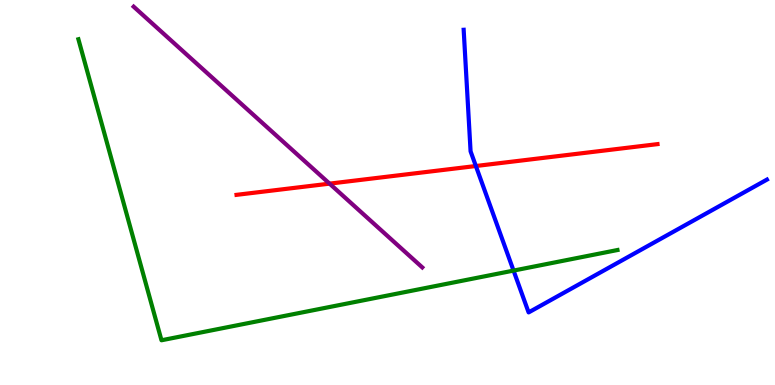[{'lines': ['blue', 'red'], 'intersections': [{'x': 6.14, 'y': 5.69}]}, {'lines': ['green', 'red'], 'intersections': []}, {'lines': ['purple', 'red'], 'intersections': [{'x': 4.25, 'y': 5.23}]}, {'lines': ['blue', 'green'], 'intersections': [{'x': 6.63, 'y': 2.97}]}, {'lines': ['blue', 'purple'], 'intersections': []}, {'lines': ['green', 'purple'], 'intersections': []}]